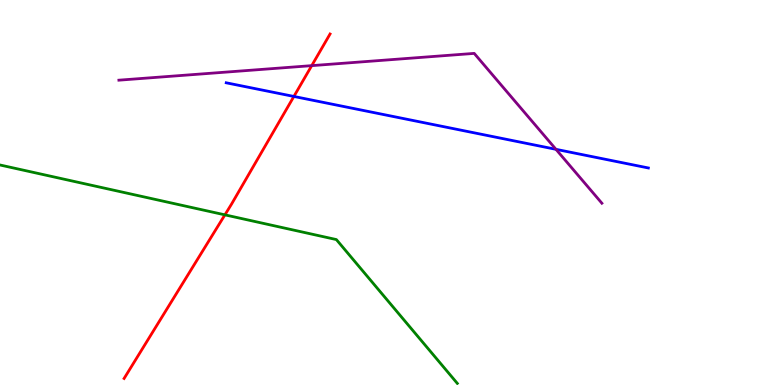[{'lines': ['blue', 'red'], 'intersections': [{'x': 3.79, 'y': 7.49}]}, {'lines': ['green', 'red'], 'intersections': [{'x': 2.9, 'y': 4.42}]}, {'lines': ['purple', 'red'], 'intersections': [{'x': 4.02, 'y': 8.3}]}, {'lines': ['blue', 'green'], 'intersections': []}, {'lines': ['blue', 'purple'], 'intersections': [{'x': 7.17, 'y': 6.12}]}, {'lines': ['green', 'purple'], 'intersections': []}]